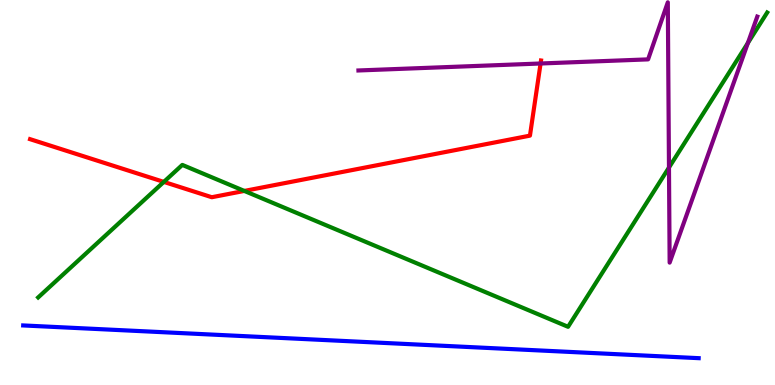[{'lines': ['blue', 'red'], 'intersections': []}, {'lines': ['green', 'red'], 'intersections': [{'x': 2.11, 'y': 5.28}, {'x': 3.15, 'y': 5.04}]}, {'lines': ['purple', 'red'], 'intersections': [{'x': 6.98, 'y': 8.35}]}, {'lines': ['blue', 'green'], 'intersections': []}, {'lines': ['blue', 'purple'], 'intersections': []}, {'lines': ['green', 'purple'], 'intersections': [{'x': 8.63, 'y': 5.65}, {'x': 9.65, 'y': 8.88}]}]